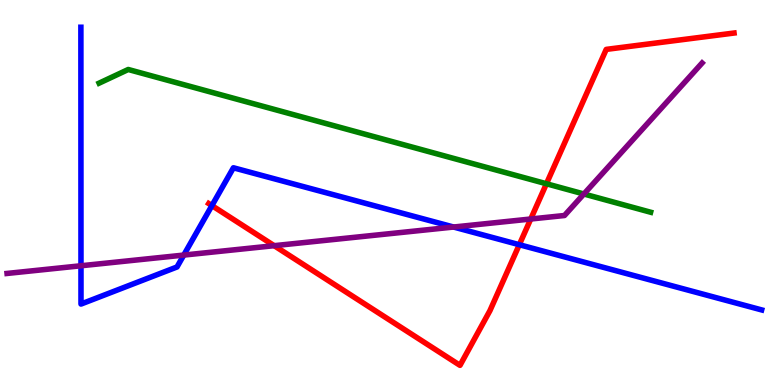[{'lines': ['blue', 'red'], 'intersections': [{'x': 2.73, 'y': 4.66}, {'x': 6.7, 'y': 3.64}]}, {'lines': ['green', 'red'], 'intersections': [{'x': 7.05, 'y': 5.23}]}, {'lines': ['purple', 'red'], 'intersections': [{'x': 3.54, 'y': 3.62}, {'x': 6.85, 'y': 4.31}]}, {'lines': ['blue', 'green'], 'intersections': []}, {'lines': ['blue', 'purple'], 'intersections': [{'x': 1.04, 'y': 3.1}, {'x': 2.37, 'y': 3.37}, {'x': 5.85, 'y': 4.1}]}, {'lines': ['green', 'purple'], 'intersections': [{'x': 7.53, 'y': 4.96}]}]